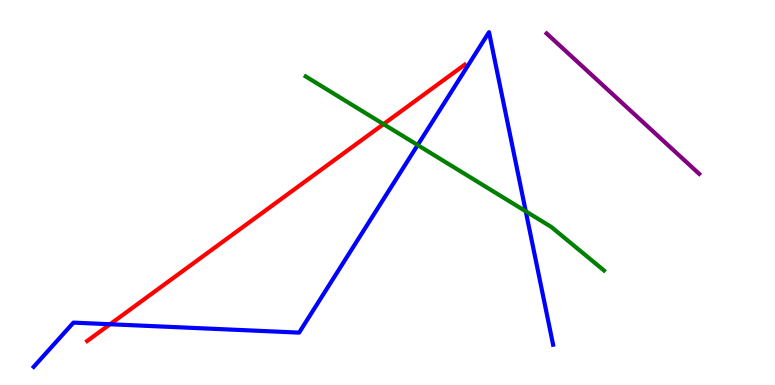[{'lines': ['blue', 'red'], 'intersections': [{'x': 1.42, 'y': 1.58}]}, {'lines': ['green', 'red'], 'intersections': [{'x': 4.95, 'y': 6.78}]}, {'lines': ['purple', 'red'], 'intersections': []}, {'lines': ['blue', 'green'], 'intersections': [{'x': 5.39, 'y': 6.23}, {'x': 6.78, 'y': 4.51}]}, {'lines': ['blue', 'purple'], 'intersections': []}, {'lines': ['green', 'purple'], 'intersections': []}]